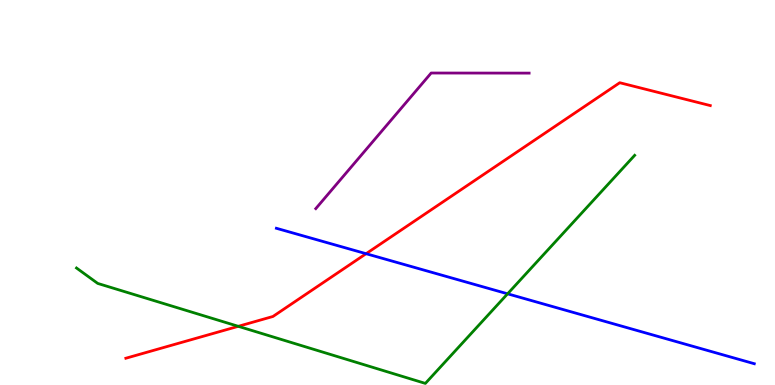[{'lines': ['blue', 'red'], 'intersections': [{'x': 4.72, 'y': 3.41}]}, {'lines': ['green', 'red'], 'intersections': [{'x': 3.07, 'y': 1.52}]}, {'lines': ['purple', 'red'], 'intersections': []}, {'lines': ['blue', 'green'], 'intersections': [{'x': 6.55, 'y': 2.37}]}, {'lines': ['blue', 'purple'], 'intersections': []}, {'lines': ['green', 'purple'], 'intersections': []}]